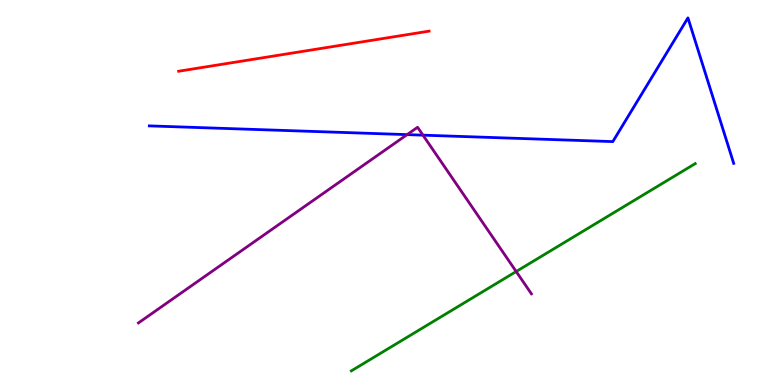[{'lines': ['blue', 'red'], 'intersections': []}, {'lines': ['green', 'red'], 'intersections': []}, {'lines': ['purple', 'red'], 'intersections': []}, {'lines': ['blue', 'green'], 'intersections': []}, {'lines': ['blue', 'purple'], 'intersections': [{'x': 5.25, 'y': 6.5}, {'x': 5.46, 'y': 6.49}]}, {'lines': ['green', 'purple'], 'intersections': [{'x': 6.66, 'y': 2.95}]}]